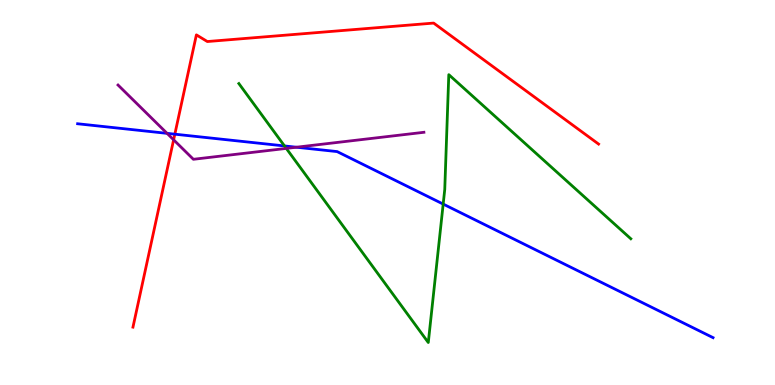[{'lines': ['blue', 'red'], 'intersections': [{'x': 2.26, 'y': 6.51}]}, {'lines': ['green', 'red'], 'intersections': []}, {'lines': ['purple', 'red'], 'intersections': [{'x': 2.24, 'y': 6.37}]}, {'lines': ['blue', 'green'], 'intersections': [{'x': 3.67, 'y': 6.21}, {'x': 5.72, 'y': 4.7}]}, {'lines': ['blue', 'purple'], 'intersections': [{'x': 2.16, 'y': 6.54}, {'x': 3.82, 'y': 6.18}]}, {'lines': ['green', 'purple'], 'intersections': [{'x': 3.69, 'y': 6.15}]}]